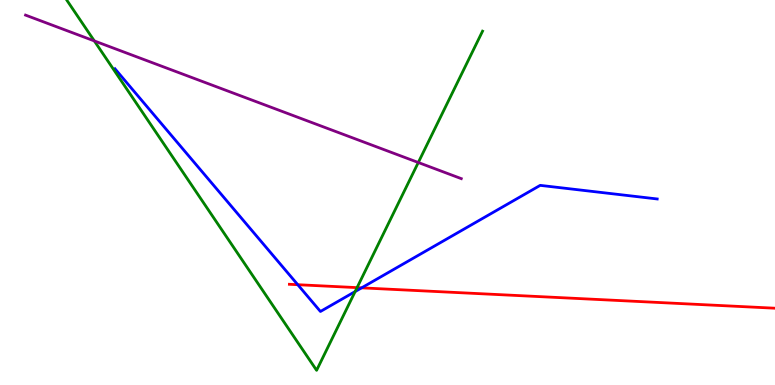[{'lines': ['blue', 'red'], 'intersections': [{'x': 3.84, 'y': 2.61}, {'x': 4.67, 'y': 2.52}]}, {'lines': ['green', 'red'], 'intersections': [{'x': 4.61, 'y': 2.53}]}, {'lines': ['purple', 'red'], 'intersections': []}, {'lines': ['blue', 'green'], 'intersections': [{'x': 4.58, 'y': 2.43}]}, {'lines': ['blue', 'purple'], 'intersections': []}, {'lines': ['green', 'purple'], 'intersections': [{'x': 1.22, 'y': 8.94}, {'x': 5.4, 'y': 5.78}]}]